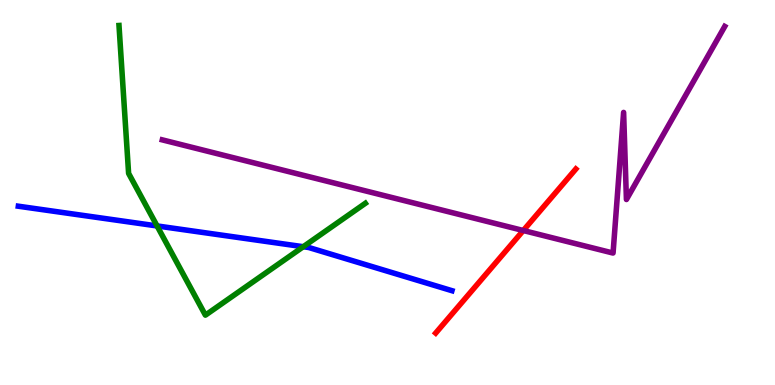[{'lines': ['blue', 'red'], 'intersections': []}, {'lines': ['green', 'red'], 'intersections': []}, {'lines': ['purple', 'red'], 'intersections': [{'x': 6.75, 'y': 4.01}]}, {'lines': ['blue', 'green'], 'intersections': [{'x': 2.03, 'y': 4.13}, {'x': 3.91, 'y': 3.59}]}, {'lines': ['blue', 'purple'], 'intersections': []}, {'lines': ['green', 'purple'], 'intersections': []}]